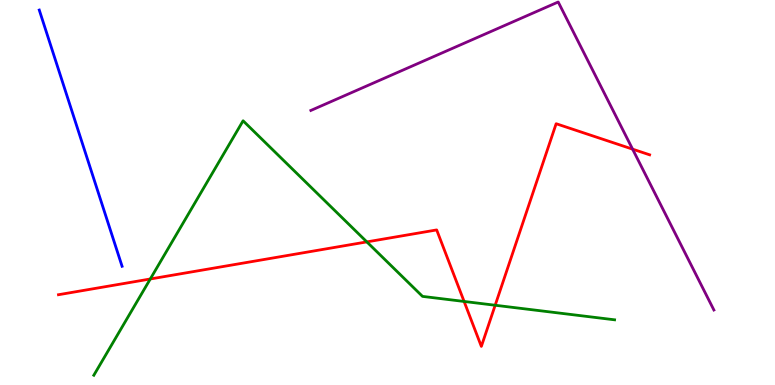[{'lines': ['blue', 'red'], 'intersections': []}, {'lines': ['green', 'red'], 'intersections': [{'x': 1.94, 'y': 2.75}, {'x': 4.73, 'y': 3.72}, {'x': 5.99, 'y': 2.17}, {'x': 6.39, 'y': 2.07}]}, {'lines': ['purple', 'red'], 'intersections': [{'x': 8.16, 'y': 6.13}]}, {'lines': ['blue', 'green'], 'intersections': []}, {'lines': ['blue', 'purple'], 'intersections': []}, {'lines': ['green', 'purple'], 'intersections': []}]